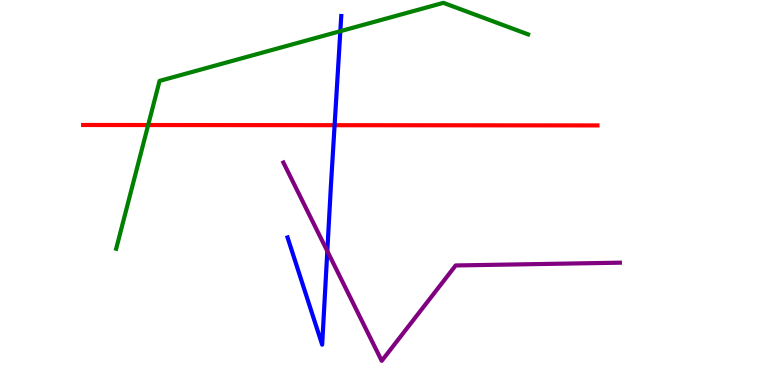[{'lines': ['blue', 'red'], 'intersections': [{'x': 4.32, 'y': 6.75}]}, {'lines': ['green', 'red'], 'intersections': [{'x': 1.91, 'y': 6.75}]}, {'lines': ['purple', 'red'], 'intersections': []}, {'lines': ['blue', 'green'], 'intersections': [{'x': 4.39, 'y': 9.19}]}, {'lines': ['blue', 'purple'], 'intersections': [{'x': 4.22, 'y': 3.48}]}, {'lines': ['green', 'purple'], 'intersections': []}]